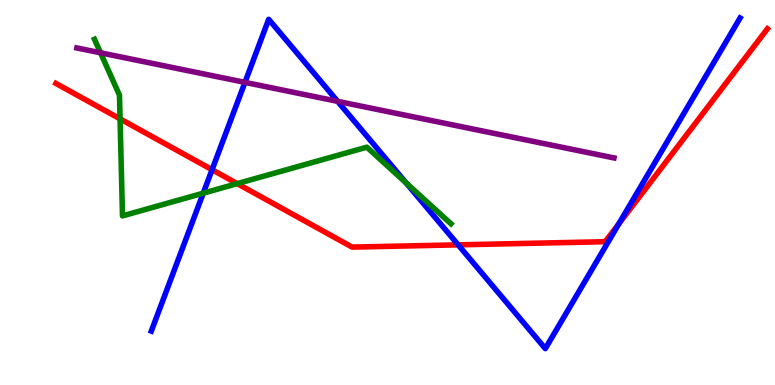[{'lines': ['blue', 'red'], 'intersections': [{'x': 2.74, 'y': 5.59}, {'x': 5.91, 'y': 3.64}, {'x': 7.99, 'y': 4.19}]}, {'lines': ['green', 'red'], 'intersections': [{'x': 1.55, 'y': 6.91}, {'x': 3.06, 'y': 5.23}]}, {'lines': ['purple', 'red'], 'intersections': []}, {'lines': ['blue', 'green'], 'intersections': [{'x': 2.62, 'y': 4.98}, {'x': 5.24, 'y': 5.25}]}, {'lines': ['blue', 'purple'], 'intersections': [{'x': 3.16, 'y': 7.86}, {'x': 4.36, 'y': 7.37}]}, {'lines': ['green', 'purple'], 'intersections': [{'x': 1.3, 'y': 8.63}]}]